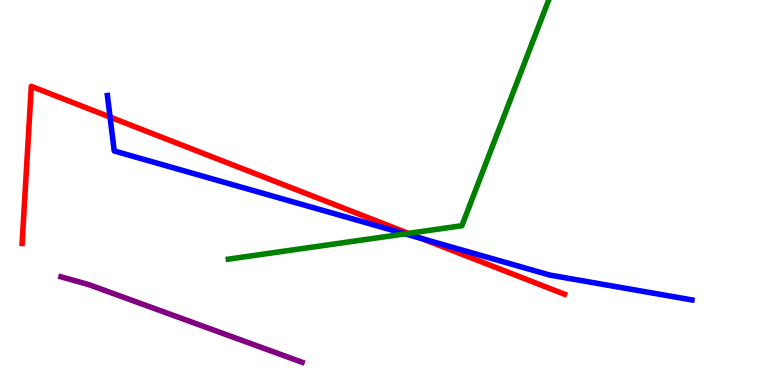[{'lines': ['blue', 'red'], 'intersections': [{'x': 1.42, 'y': 6.96}, {'x': 5.44, 'y': 3.8}]}, {'lines': ['green', 'red'], 'intersections': [{'x': 5.27, 'y': 3.94}]}, {'lines': ['purple', 'red'], 'intersections': []}, {'lines': ['blue', 'green'], 'intersections': [{'x': 5.23, 'y': 3.93}]}, {'lines': ['blue', 'purple'], 'intersections': []}, {'lines': ['green', 'purple'], 'intersections': []}]